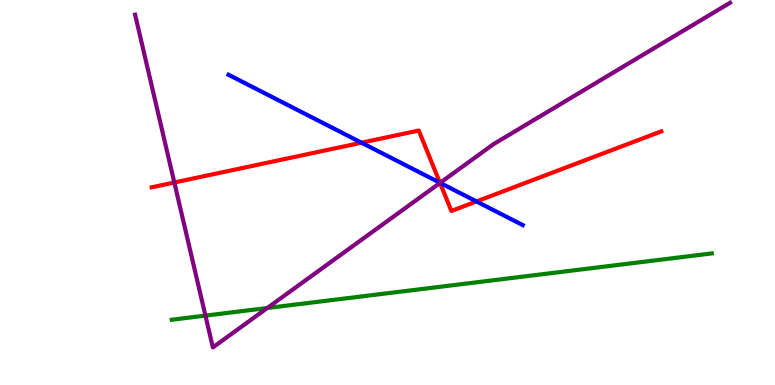[{'lines': ['blue', 'red'], 'intersections': [{'x': 4.66, 'y': 6.29}, {'x': 5.68, 'y': 5.25}, {'x': 6.15, 'y': 4.77}]}, {'lines': ['green', 'red'], 'intersections': []}, {'lines': ['purple', 'red'], 'intersections': [{'x': 2.25, 'y': 5.26}, {'x': 5.68, 'y': 5.25}]}, {'lines': ['blue', 'green'], 'intersections': []}, {'lines': ['blue', 'purple'], 'intersections': [{'x': 5.68, 'y': 5.25}]}, {'lines': ['green', 'purple'], 'intersections': [{'x': 2.65, 'y': 1.8}, {'x': 3.45, 'y': 2.0}]}]